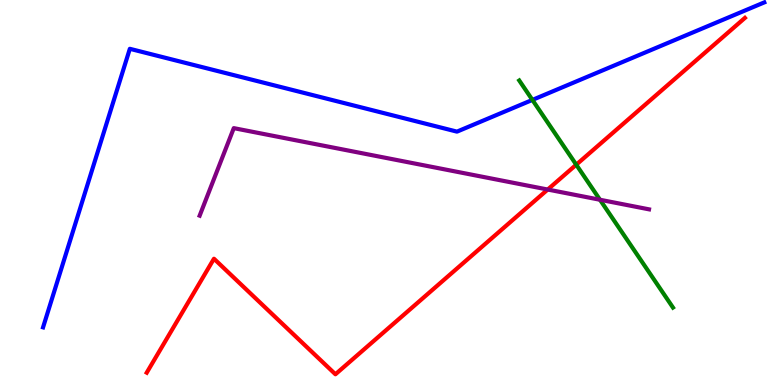[{'lines': ['blue', 'red'], 'intersections': []}, {'lines': ['green', 'red'], 'intersections': [{'x': 7.44, 'y': 5.72}]}, {'lines': ['purple', 'red'], 'intersections': [{'x': 7.07, 'y': 5.08}]}, {'lines': ['blue', 'green'], 'intersections': [{'x': 6.87, 'y': 7.4}]}, {'lines': ['blue', 'purple'], 'intersections': []}, {'lines': ['green', 'purple'], 'intersections': [{'x': 7.74, 'y': 4.81}]}]